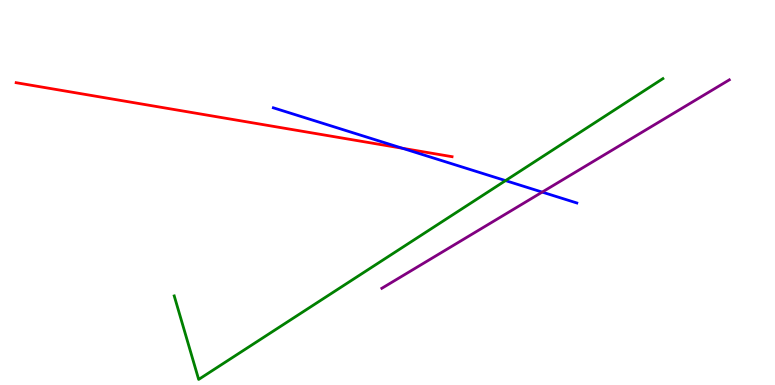[{'lines': ['blue', 'red'], 'intersections': [{'x': 5.19, 'y': 6.15}]}, {'lines': ['green', 'red'], 'intersections': []}, {'lines': ['purple', 'red'], 'intersections': []}, {'lines': ['blue', 'green'], 'intersections': [{'x': 6.52, 'y': 5.31}]}, {'lines': ['blue', 'purple'], 'intersections': [{'x': 7.0, 'y': 5.01}]}, {'lines': ['green', 'purple'], 'intersections': []}]